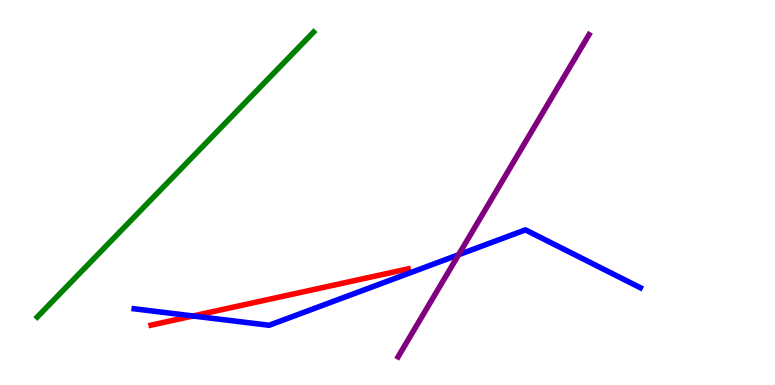[{'lines': ['blue', 'red'], 'intersections': [{'x': 2.49, 'y': 1.79}]}, {'lines': ['green', 'red'], 'intersections': []}, {'lines': ['purple', 'red'], 'intersections': []}, {'lines': ['blue', 'green'], 'intersections': []}, {'lines': ['blue', 'purple'], 'intersections': [{'x': 5.92, 'y': 3.38}]}, {'lines': ['green', 'purple'], 'intersections': []}]